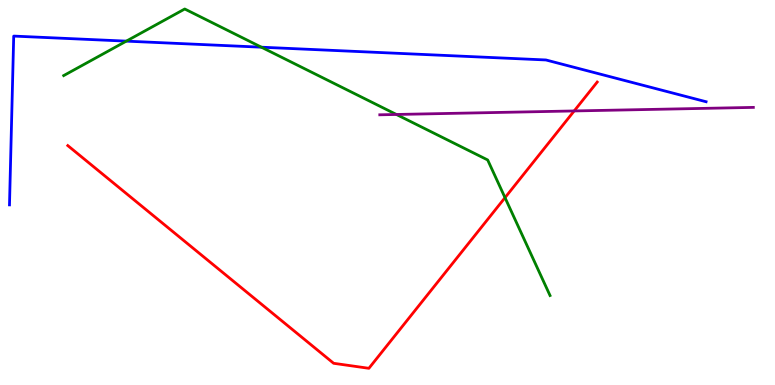[{'lines': ['blue', 'red'], 'intersections': []}, {'lines': ['green', 'red'], 'intersections': [{'x': 6.52, 'y': 4.87}]}, {'lines': ['purple', 'red'], 'intersections': [{'x': 7.41, 'y': 7.12}]}, {'lines': ['blue', 'green'], 'intersections': [{'x': 1.63, 'y': 8.93}, {'x': 3.37, 'y': 8.77}]}, {'lines': ['blue', 'purple'], 'intersections': []}, {'lines': ['green', 'purple'], 'intersections': [{'x': 5.11, 'y': 7.03}]}]